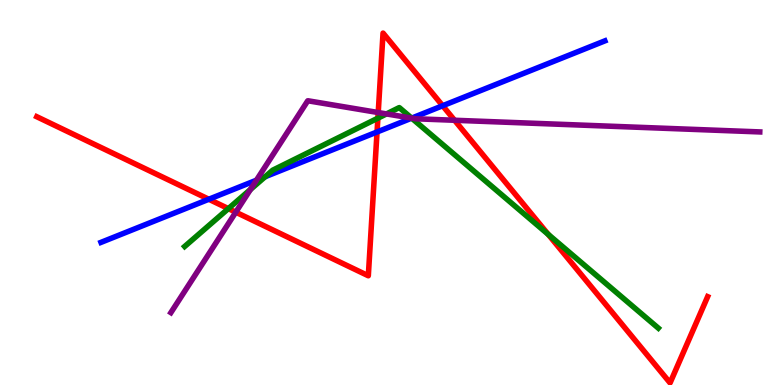[{'lines': ['blue', 'red'], 'intersections': [{'x': 2.69, 'y': 4.82}, {'x': 4.87, 'y': 6.57}, {'x': 5.71, 'y': 7.25}]}, {'lines': ['green', 'red'], 'intersections': [{'x': 2.95, 'y': 4.58}, {'x': 4.88, 'y': 6.93}, {'x': 7.07, 'y': 3.91}]}, {'lines': ['purple', 'red'], 'intersections': [{'x': 3.04, 'y': 4.49}, {'x': 4.88, 'y': 7.08}, {'x': 5.87, 'y': 6.88}]}, {'lines': ['blue', 'green'], 'intersections': [{'x': 3.42, 'y': 5.41}, {'x': 5.31, 'y': 6.93}]}, {'lines': ['blue', 'purple'], 'intersections': [{'x': 3.31, 'y': 5.32}, {'x': 5.31, 'y': 6.93}]}, {'lines': ['green', 'purple'], 'intersections': [{'x': 3.23, 'y': 5.08}, {'x': 4.99, 'y': 7.04}, {'x': 5.31, 'y': 6.93}]}]